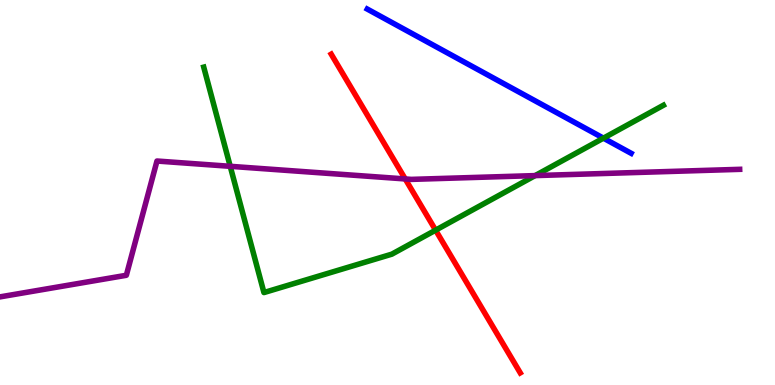[{'lines': ['blue', 'red'], 'intersections': []}, {'lines': ['green', 'red'], 'intersections': [{'x': 5.62, 'y': 4.02}]}, {'lines': ['purple', 'red'], 'intersections': [{'x': 5.23, 'y': 5.35}]}, {'lines': ['blue', 'green'], 'intersections': [{'x': 7.79, 'y': 6.41}]}, {'lines': ['blue', 'purple'], 'intersections': []}, {'lines': ['green', 'purple'], 'intersections': [{'x': 2.97, 'y': 5.68}, {'x': 6.91, 'y': 5.44}]}]